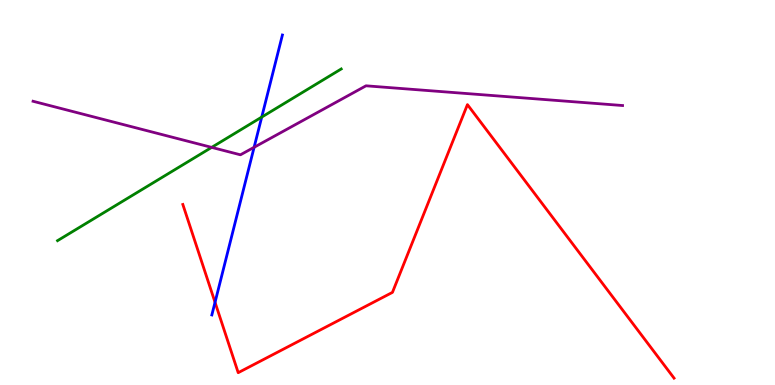[{'lines': ['blue', 'red'], 'intersections': [{'x': 2.77, 'y': 2.15}]}, {'lines': ['green', 'red'], 'intersections': []}, {'lines': ['purple', 'red'], 'intersections': []}, {'lines': ['blue', 'green'], 'intersections': [{'x': 3.38, 'y': 6.96}]}, {'lines': ['blue', 'purple'], 'intersections': [{'x': 3.28, 'y': 6.17}]}, {'lines': ['green', 'purple'], 'intersections': [{'x': 2.73, 'y': 6.17}]}]